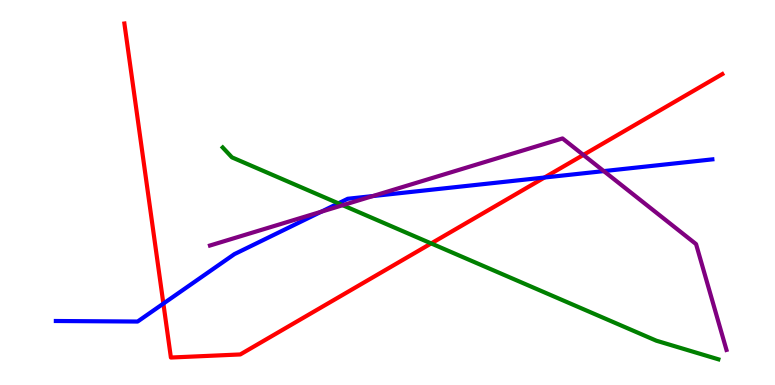[{'lines': ['blue', 'red'], 'intersections': [{'x': 2.11, 'y': 2.11}, {'x': 7.03, 'y': 5.39}]}, {'lines': ['green', 'red'], 'intersections': [{'x': 5.56, 'y': 3.68}]}, {'lines': ['purple', 'red'], 'intersections': [{'x': 7.53, 'y': 5.98}]}, {'lines': ['blue', 'green'], 'intersections': [{'x': 4.37, 'y': 4.72}]}, {'lines': ['blue', 'purple'], 'intersections': [{'x': 4.15, 'y': 4.5}, {'x': 4.81, 'y': 4.91}, {'x': 7.79, 'y': 5.56}]}, {'lines': ['green', 'purple'], 'intersections': [{'x': 4.42, 'y': 4.67}]}]